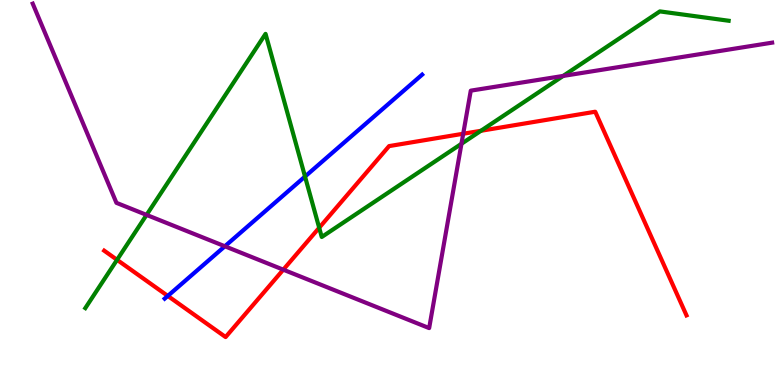[{'lines': ['blue', 'red'], 'intersections': [{'x': 2.17, 'y': 2.31}]}, {'lines': ['green', 'red'], 'intersections': [{'x': 1.51, 'y': 3.25}, {'x': 4.12, 'y': 4.08}, {'x': 6.21, 'y': 6.6}]}, {'lines': ['purple', 'red'], 'intersections': [{'x': 3.66, 'y': 3.0}, {'x': 5.98, 'y': 6.53}]}, {'lines': ['blue', 'green'], 'intersections': [{'x': 3.94, 'y': 5.41}]}, {'lines': ['blue', 'purple'], 'intersections': [{'x': 2.9, 'y': 3.6}]}, {'lines': ['green', 'purple'], 'intersections': [{'x': 1.89, 'y': 4.42}, {'x': 5.95, 'y': 6.27}, {'x': 7.27, 'y': 8.03}]}]